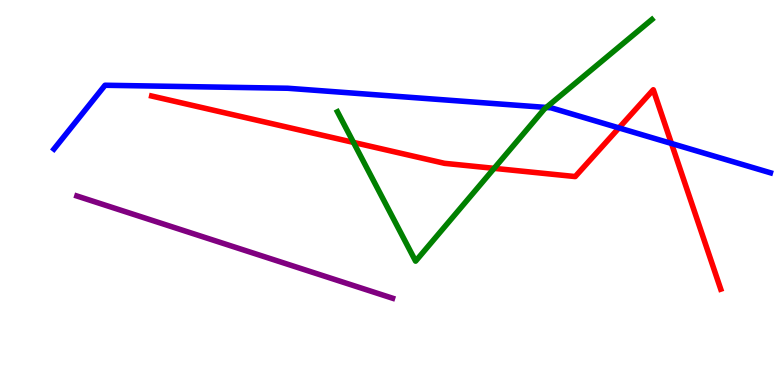[{'lines': ['blue', 'red'], 'intersections': [{'x': 7.99, 'y': 6.68}, {'x': 8.66, 'y': 6.27}]}, {'lines': ['green', 'red'], 'intersections': [{'x': 4.56, 'y': 6.3}, {'x': 6.38, 'y': 5.63}]}, {'lines': ['purple', 'red'], 'intersections': []}, {'lines': ['blue', 'green'], 'intersections': [{'x': 7.05, 'y': 7.21}]}, {'lines': ['blue', 'purple'], 'intersections': []}, {'lines': ['green', 'purple'], 'intersections': []}]